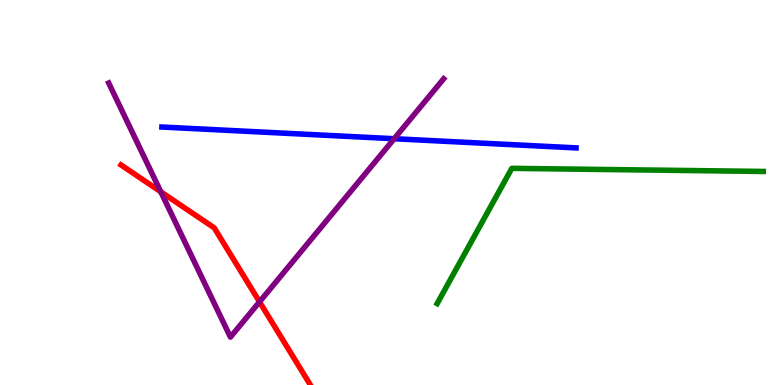[{'lines': ['blue', 'red'], 'intersections': []}, {'lines': ['green', 'red'], 'intersections': []}, {'lines': ['purple', 'red'], 'intersections': [{'x': 2.08, 'y': 5.02}, {'x': 3.35, 'y': 2.16}]}, {'lines': ['blue', 'green'], 'intersections': []}, {'lines': ['blue', 'purple'], 'intersections': [{'x': 5.09, 'y': 6.4}]}, {'lines': ['green', 'purple'], 'intersections': []}]